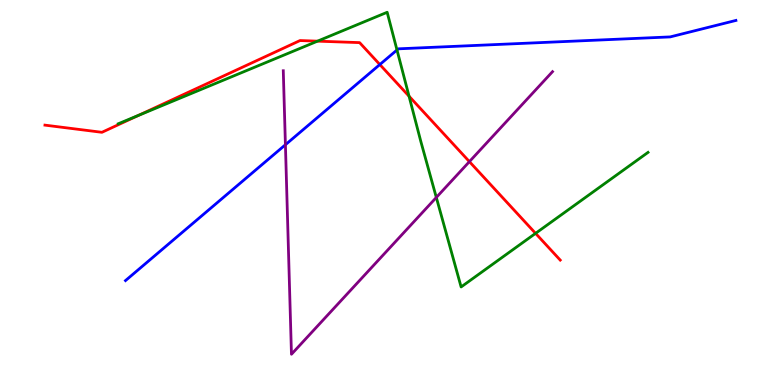[{'lines': ['blue', 'red'], 'intersections': [{'x': 4.9, 'y': 8.32}]}, {'lines': ['green', 'red'], 'intersections': [{'x': 1.78, 'y': 7.0}, {'x': 4.1, 'y': 8.93}, {'x': 5.28, 'y': 7.5}, {'x': 6.91, 'y': 3.94}]}, {'lines': ['purple', 'red'], 'intersections': [{'x': 6.06, 'y': 5.8}]}, {'lines': ['blue', 'green'], 'intersections': [{'x': 5.12, 'y': 8.7}]}, {'lines': ['blue', 'purple'], 'intersections': [{'x': 3.68, 'y': 6.24}]}, {'lines': ['green', 'purple'], 'intersections': [{'x': 5.63, 'y': 4.87}]}]